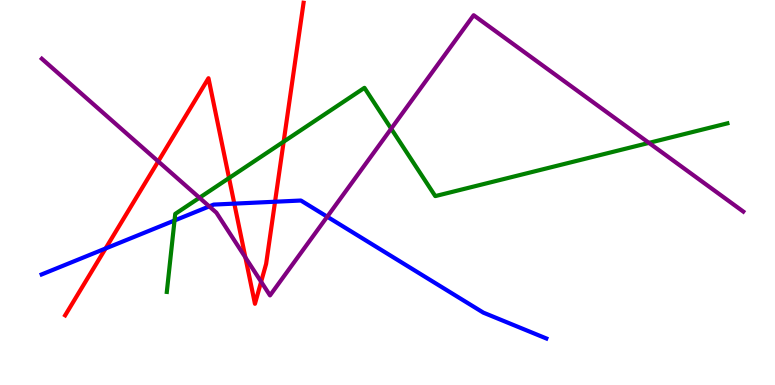[{'lines': ['blue', 'red'], 'intersections': [{'x': 1.36, 'y': 3.55}, {'x': 3.02, 'y': 4.71}, {'x': 3.55, 'y': 4.76}]}, {'lines': ['green', 'red'], 'intersections': [{'x': 2.96, 'y': 5.38}, {'x': 3.66, 'y': 6.32}]}, {'lines': ['purple', 'red'], 'intersections': [{'x': 2.04, 'y': 5.81}, {'x': 3.17, 'y': 3.31}, {'x': 3.37, 'y': 2.68}]}, {'lines': ['blue', 'green'], 'intersections': [{'x': 2.25, 'y': 4.27}]}, {'lines': ['blue', 'purple'], 'intersections': [{'x': 2.7, 'y': 4.64}, {'x': 4.22, 'y': 4.37}]}, {'lines': ['green', 'purple'], 'intersections': [{'x': 2.57, 'y': 4.86}, {'x': 5.05, 'y': 6.66}, {'x': 8.37, 'y': 6.29}]}]